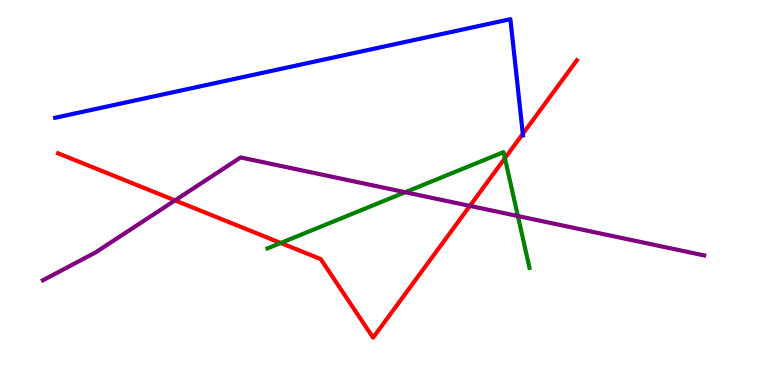[{'lines': ['blue', 'red'], 'intersections': [{'x': 6.75, 'y': 6.52}]}, {'lines': ['green', 'red'], 'intersections': [{'x': 3.62, 'y': 3.69}, {'x': 6.52, 'y': 5.89}]}, {'lines': ['purple', 'red'], 'intersections': [{'x': 2.26, 'y': 4.79}, {'x': 6.06, 'y': 4.65}]}, {'lines': ['blue', 'green'], 'intersections': []}, {'lines': ['blue', 'purple'], 'intersections': []}, {'lines': ['green', 'purple'], 'intersections': [{'x': 5.23, 'y': 5.01}, {'x': 6.68, 'y': 4.39}]}]